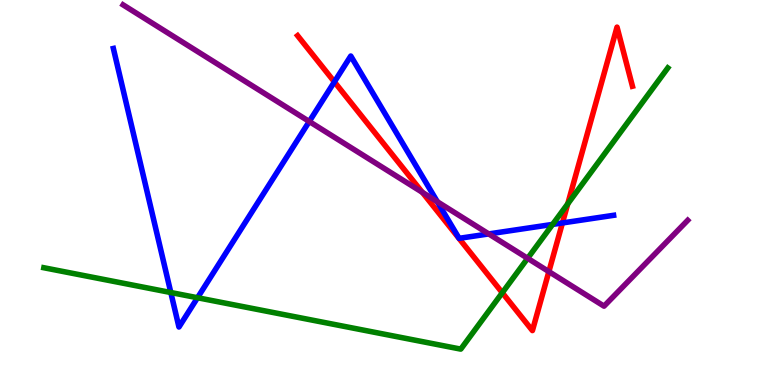[{'lines': ['blue', 'red'], 'intersections': [{'x': 4.31, 'y': 7.87}, {'x': 7.26, 'y': 4.21}]}, {'lines': ['green', 'red'], 'intersections': [{'x': 6.48, 'y': 2.4}, {'x': 7.33, 'y': 4.71}]}, {'lines': ['purple', 'red'], 'intersections': [{'x': 5.45, 'y': 5.0}, {'x': 7.08, 'y': 2.95}]}, {'lines': ['blue', 'green'], 'intersections': [{'x': 2.2, 'y': 2.4}, {'x': 2.55, 'y': 2.27}, {'x': 7.13, 'y': 4.17}]}, {'lines': ['blue', 'purple'], 'intersections': [{'x': 3.99, 'y': 6.84}, {'x': 5.64, 'y': 4.76}, {'x': 6.31, 'y': 3.92}]}, {'lines': ['green', 'purple'], 'intersections': [{'x': 6.81, 'y': 3.29}]}]